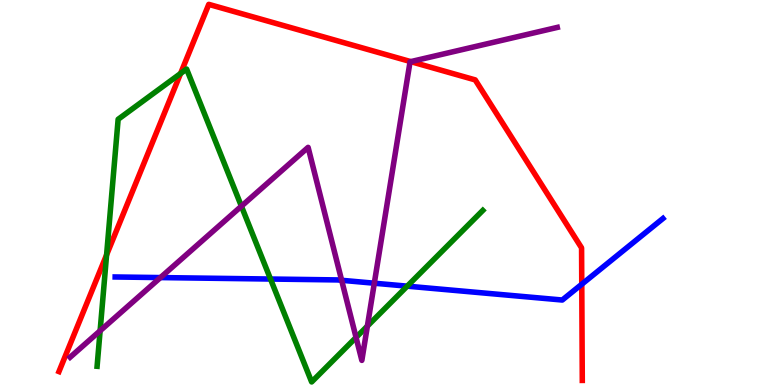[{'lines': ['blue', 'red'], 'intersections': [{'x': 7.51, 'y': 2.62}]}, {'lines': ['green', 'red'], 'intersections': [{'x': 1.38, 'y': 3.38}, {'x': 2.33, 'y': 8.09}]}, {'lines': ['purple', 'red'], 'intersections': [{'x': 5.3, 'y': 8.4}]}, {'lines': ['blue', 'green'], 'intersections': [{'x': 3.49, 'y': 2.75}, {'x': 5.25, 'y': 2.57}]}, {'lines': ['blue', 'purple'], 'intersections': [{'x': 2.07, 'y': 2.79}, {'x': 4.41, 'y': 2.72}, {'x': 4.83, 'y': 2.64}]}, {'lines': ['green', 'purple'], 'intersections': [{'x': 1.29, 'y': 1.41}, {'x': 3.11, 'y': 4.64}, {'x': 4.59, 'y': 1.24}, {'x': 4.74, 'y': 1.53}]}]